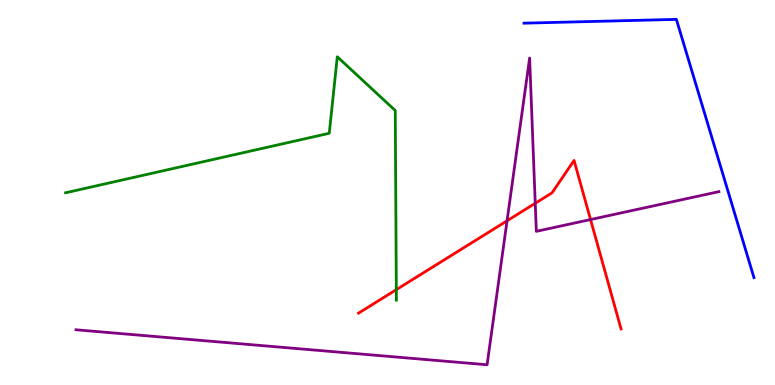[{'lines': ['blue', 'red'], 'intersections': []}, {'lines': ['green', 'red'], 'intersections': [{'x': 5.11, 'y': 2.48}]}, {'lines': ['purple', 'red'], 'intersections': [{'x': 6.54, 'y': 4.26}, {'x': 6.91, 'y': 4.72}, {'x': 7.62, 'y': 4.3}]}, {'lines': ['blue', 'green'], 'intersections': []}, {'lines': ['blue', 'purple'], 'intersections': []}, {'lines': ['green', 'purple'], 'intersections': []}]